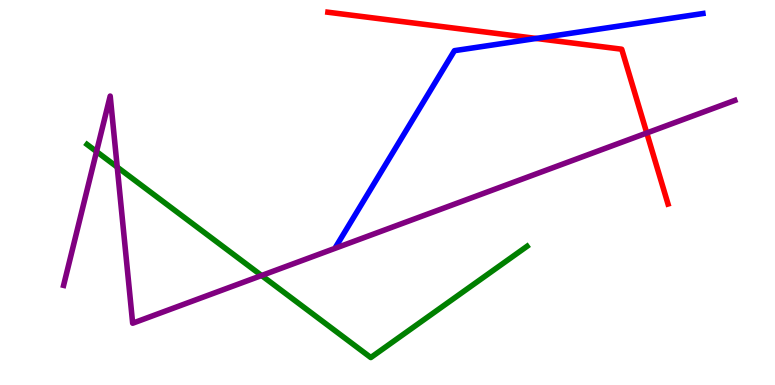[{'lines': ['blue', 'red'], 'intersections': [{'x': 6.92, 'y': 9.0}]}, {'lines': ['green', 'red'], 'intersections': []}, {'lines': ['purple', 'red'], 'intersections': [{'x': 8.35, 'y': 6.55}]}, {'lines': ['blue', 'green'], 'intersections': []}, {'lines': ['blue', 'purple'], 'intersections': []}, {'lines': ['green', 'purple'], 'intersections': [{'x': 1.25, 'y': 6.06}, {'x': 1.51, 'y': 5.66}, {'x': 3.38, 'y': 2.84}]}]